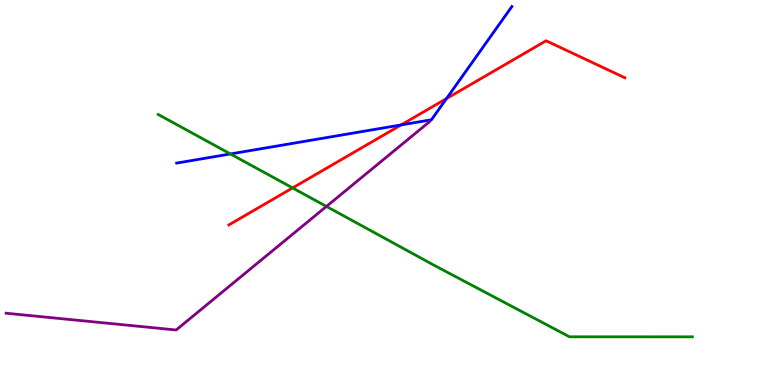[{'lines': ['blue', 'red'], 'intersections': [{'x': 5.18, 'y': 6.76}, {'x': 5.76, 'y': 7.44}]}, {'lines': ['green', 'red'], 'intersections': [{'x': 3.78, 'y': 5.12}]}, {'lines': ['purple', 'red'], 'intersections': []}, {'lines': ['blue', 'green'], 'intersections': [{'x': 2.97, 'y': 6.0}]}, {'lines': ['blue', 'purple'], 'intersections': []}, {'lines': ['green', 'purple'], 'intersections': [{'x': 4.21, 'y': 4.64}]}]